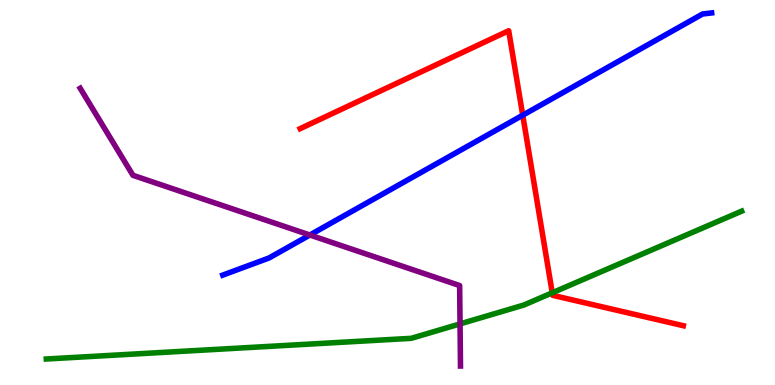[{'lines': ['blue', 'red'], 'intersections': [{'x': 6.75, 'y': 7.01}]}, {'lines': ['green', 'red'], 'intersections': [{'x': 7.13, 'y': 2.4}]}, {'lines': ['purple', 'red'], 'intersections': []}, {'lines': ['blue', 'green'], 'intersections': []}, {'lines': ['blue', 'purple'], 'intersections': [{'x': 4.0, 'y': 3.9}]}, {'lines': ['green', 'purple'], 'intersections': [{'x': 5.94, 'y': 1.59}]}]